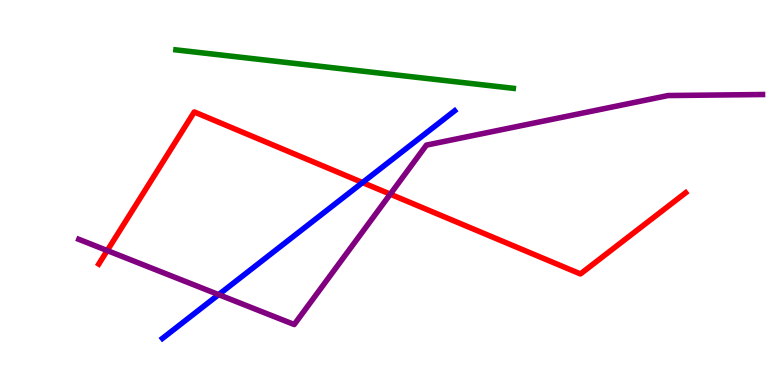[{'lines': ['blue', 'red'], 'intersections': [{'x': 4.68, 'y': 5.26}]}, {'lines': ['green', 'red'], 'intersections': []}, {'lines': ['purple', 'red'], 'intersections': [{'x': 1.38, 'y': 3.49}, {'x': 5.04, 'y': 4.96}]}, {'lines': ['blue', 'green'], 'intersections': []}, {'lines': ['blue', 'purple'], 'intersections': [{'x': 2.82, 'y': 2.35}]}, {'lines': ['green', 'purple'], 'intersections': []}]